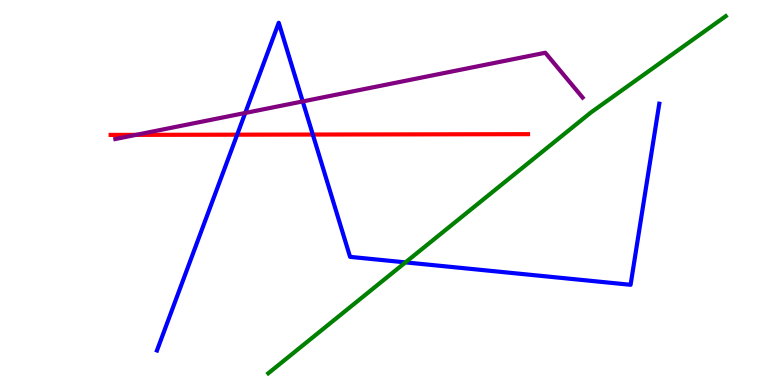[{'lines': ['blue', 'red'], 'intersections': [{'x': 3.06, 'y': 6.5}, {'x': 4.04, 'y': 6.51}]}, {'lines': ['green', 'red'], 'intersections': []}, {'lines': ['purple', 'red'], 'intersections': [{'x': 1.76, 'y': 6.5}]}, {'lines': ['blue', 'green'], 'intersections': [{'x': 5.23, 'y': 3.18}]}, {'lines': ['blue', 'purple'], 'intersections': [{'x': 3.16, 'y': 7.07}, {'x': 3.91, 'y': 7.37}]}, {'lines': ['green', 'purple'], 'intersections': []}]